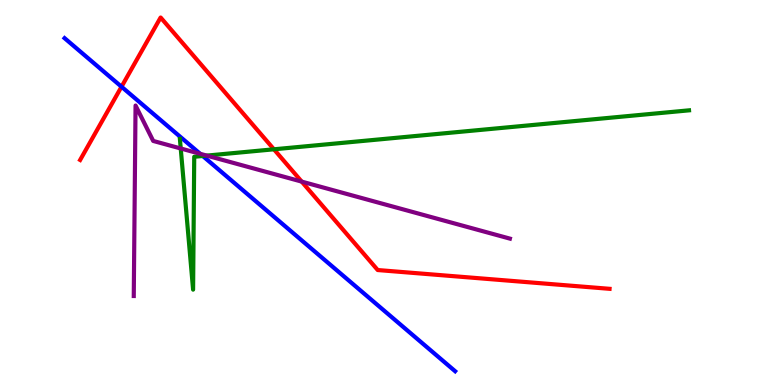[{'lines': ['blue', 'red'], 'intersections': [{'x': 1.57, 'y': 7.75}]}, {'lines': ['green', 'red'], 'intersections': [{'x': 3.53, 'y': 6.12}]}, {'lines': ['purple', 'red'], 'intersections': [{'x': 3.89, 'y': 5.28}]}, {'lines': ['blue', 'green'], 'intersections': [{'x': 2.62, 'y': 5.95}]}, {'lines': ['blue', 'purple'], 'intersections': [{'x': 2.58, 'y': 6.01}]}, {'lines': ['green', 'purple'], 'intersections': [{'x': 2.33, 'y': 6.14}, {'x': 2.67, 'y': 5.96}]}]